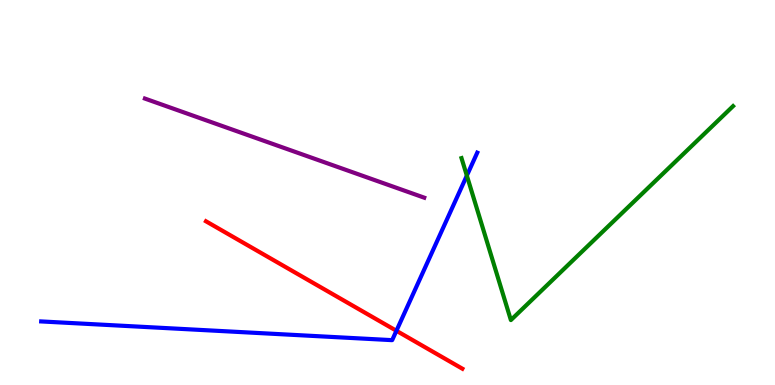[{'lines': ['blue', 'red'], 'intersections': [{'x': 5.12, 'y': 1.41}]}, {'lines': ['green', 'red'], 'intersections': []}, {'lines': ['purple', 'red'], 'intersections': []}, {'lines': ['blue', 'green'], 'intersections': [{'x': 6.02, 'y': 5.44}]}, {'lines': ['blue', 'purple'], 'intersections': []}, {'lines': ['green', 'purple'], 'intersections': []}]